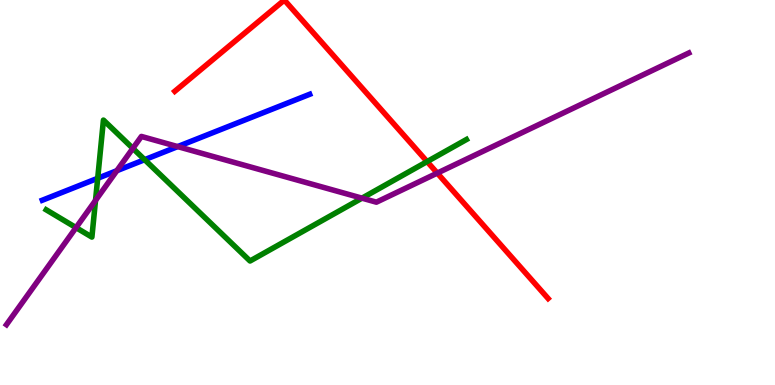[{'lines': ['blue', 'red'], 'intersections': []}, {'lines': ['green', 'red'], 'intersections': [{'x': 5.51, 'y': 5.8}]}, {'lines': ['purple', 'red'], 'intersections': [{'x': 5.64, 'y': 5.5}]}, {'lines': ['blue', 'green'], 'intersections': [{'x': 1.26, 'y': 5.37}, {'x': 1.87, 'y': 5.85}]}, {'lines': ['blue', 'purple'], 'intersections': [{'x': 1.51, 'y': 5.57}, {'x': 2.29, 'y': 6.19}]}, {'lines': ['green', 'purple'], 'intersections': [{'x': 0.981, 'y': 4.09}, {'x': 1.23, 'y': 4.79}, {'x': 1.71, 'y': 6.15}, {'x': 4.67, 'y': 4.85}]}]